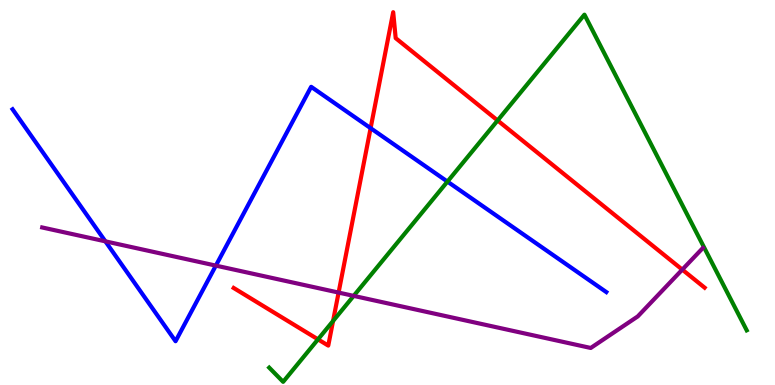[{'lines': ['blue', 'red'], 'intersections': [{'x': 4.78, 'y': 6.67}]}, {'lines': ['green', 'red'], 'intersections': [{'x': 4.1, 'y': 1.19}, {'x': 4.3, 'y': 1.66}, {'x': 6.42, 'y': 6.87}]}, {'lines': ['purple', 'red'], 'intersections': [{'x': 4.37, 'y': 2.4}, {'x': 8.8, 'y': 3.0}]}, {'lines': ['blue', 'green'], 'intersections': [{'x': 5.77, 'y': 5.28}]}, {'lines': ['blue', 'purple'], 'intersections': [{'x': 1.36, 'y': 3.73}, {'x': 2.79, 'y': 3.1}]}, {'lines': ['green', 'purple'], 'intersections': [{'x': 4.56, 'y': 2.31}]}]